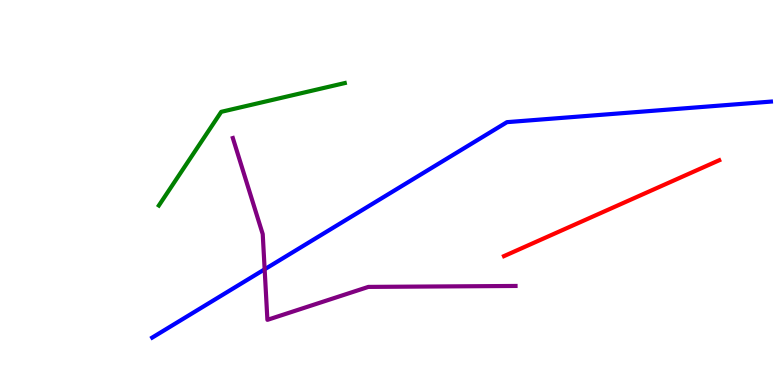[{'lines': ['blue', 'red'], 'intersections': []}, {'lines': ['green', 'red'], 'intersections': []}, {'lines': ['purple', 'red'], 'intersections': []}, {'lines': ['blue', 'green'], 'intersections': []}, {'lines': ['blue', 'purple'], 'intersections': [{'x': 3.41, 'y': 3.0}]}, {'lines': ['green', 'purple'], 'intersections': []}]